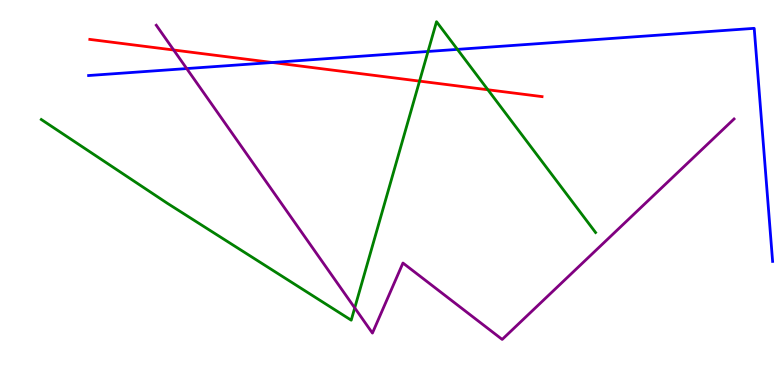[{'lines': ['blue', 'red'], 'intersections': [{'x': 3.51, 'y': 8.38}]}, {'lines': ['green', 'red'], 'intersections': [{'x': 5.41, 'y': 7.89}, {'x': 6.3, 'y': 7.67}]}, {'lines': ['purple', 'red'], 'intersections': [{'x': 2.24, 'y': 8.7}]}, {'lines': ['blue', 'green'], 'intersections': [{'x': 5.52, 'y': 8.66}, {'x': 5.9, 'y': 8.72}]}, {'lines': ['blue', 'purple'], 'intersections': [{'x': 2.41, 'y': 8.22}]}, {'lines': ['green', 'purple'], 'intersections': [{'x': 4.58, 'y': 2.0}]}]